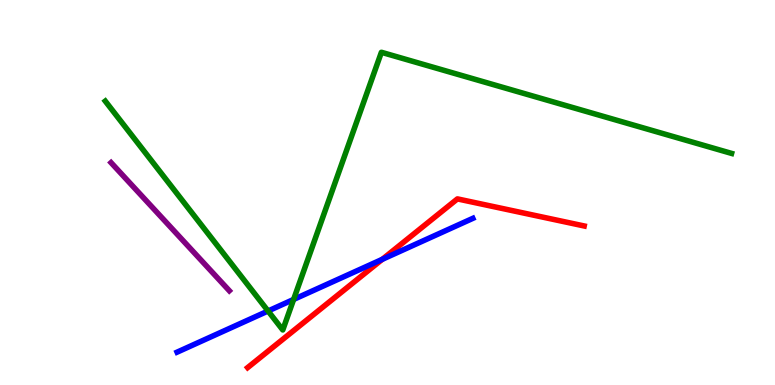[{'lines': ['blue', 'red'], 'intersections': [{'x': 4.93, 'y': 3.26}]}, {'lines': ['green', 'red'], 'intersections': []}, {'lines': ['purple', 'red'], 'intersections': []}, {'lines': ['blue', 'green'], 'intersections': [{'x': 3.46, 'y': 1.92}, {'x': 3.79, 'y': 2.22}]}, {'lines': ['blue', 'purple'], 'intersections': []}, {'lines': ['green', 'purple'], 'intersections': []}]